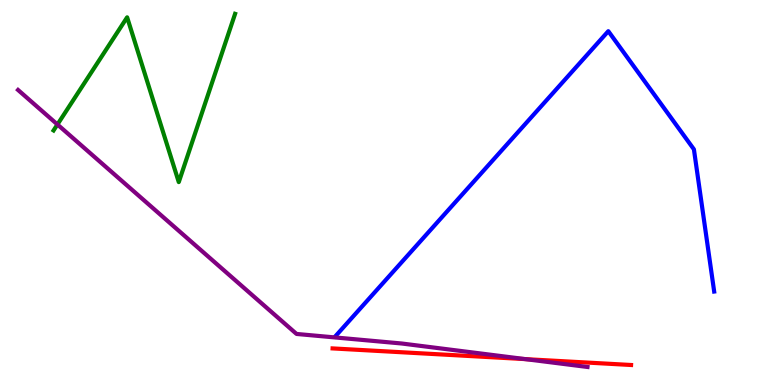[{'lines': ['blue', 'red'], 'intersections': []}, {'lines': ['green', 'red'], 'intersections': []}, {'lines': ['purple', 'red'], 'intersections': [{'x': 6.78, 'y': 0.672}]}, {'lines': ['blue', 'green'], 'intersections': []}, {'lines': ['blue', 'purple'], 'intersections': []}, {'lines': ['green', 'purple'], 'intersections': [{'x': 0.741, 'y': 6.77}]}]